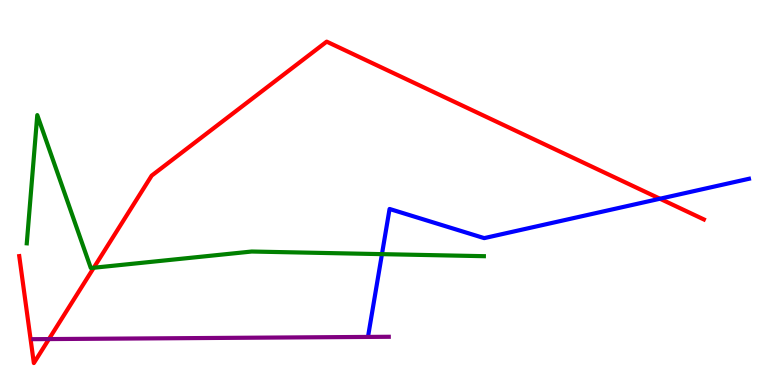[{'lines': ['blue', 'red'], 'intersections': [{'x': 8.52, 'y': 4.84}]}, {'lines': ['green', 'red'], 'intersections': [{'x': 1.21, 'y': 3.05}]}, {'lines': ['purple', 'red'], 'intersections': [{'x': 0.631, 'y': 1.19}]}, {'lines': ['blue', 'green'], 'intersections': [{'x': 4.93, 'y': 3.4}]}, {'lines': ['blue', 'purple'], 'intersections': []}, {'lines': ['green', 'purple'], 'intersections': []}]